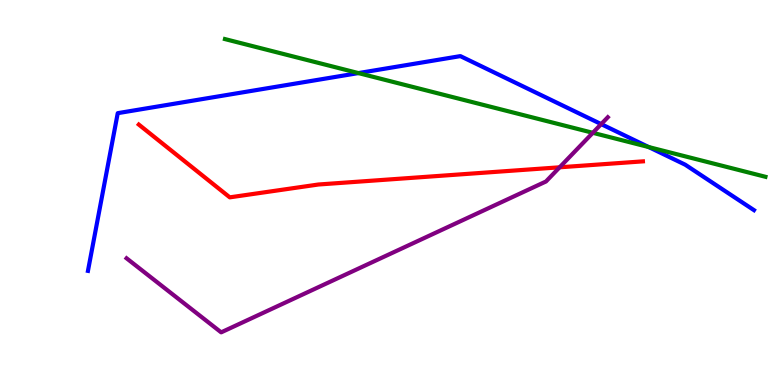[{'lines': ['blue', 'red'], 'intersections': []}, {'lines': ['green', 'red'], 'intersections': []}, {'lines': ['purple', 'red'], 'intersections': [{'x': 7.22, 'y': 5.65}]}, {'lines': ['blue', 'green'], 'intersections': [{'x': 4.62, 'y': 8.1}, {'x': 8.37, 'y': 6.18}]}, {'lines': ['blue', 'purple'], 'intersections': [{'x': 7.76, 'y': 6.78}]}, {'lines': ['green', 'purple'], 'intersections': [{'x': 7.65, 'y': 6.55}]}]